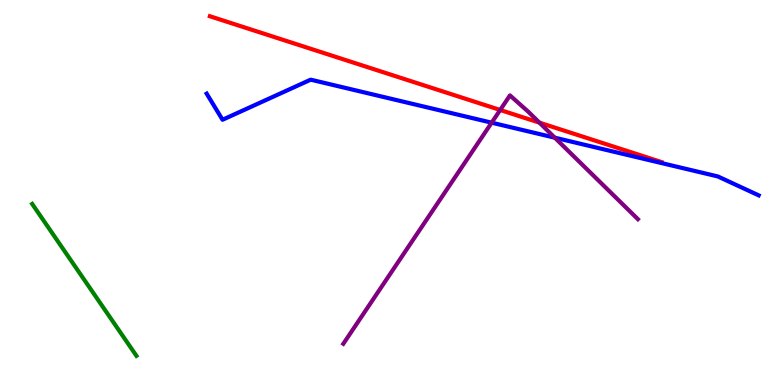[{'lines': ['blue', 'red'], 'intersections': []}, {'lines': ['green', 'red'], 'intersections': []}, {'lines': ['purple', 'red'], 'intersections': [{'x': 6.45, 'y': 7.14}, {'x': 6.96, 'y': 6.81}]}, {'lines': ['blue', 'green'], 'intersections': []}, {'lines': ['blue', 'purple'], 'intersections': [{'x': 6.34, 'y': 6.81}, {'x': 7.16, 'y': 6.42}]}, {'lines': ['green', 'purple'], 'intersections': []}]